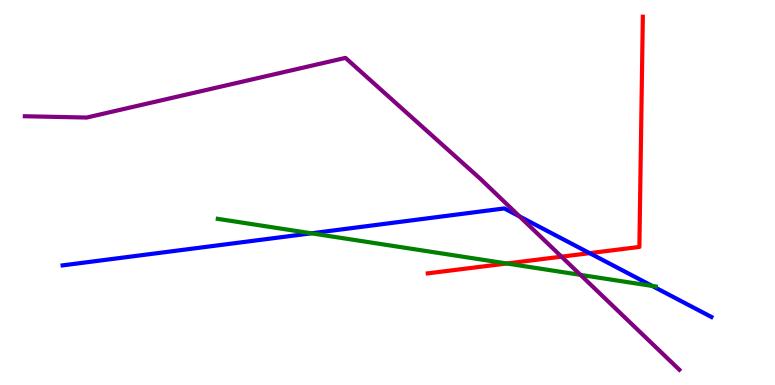[{'lines': ['blue', 'red'], 'intersections': [{'x': 7.61, 'y': 3.42}]}, {'lines': ['green', 'red'], 'intersections': [{'x': 6.54, 'y': 3.16}]}, {'lines': ['purple', 'red'], 'intersections': [{'x': 7.25, 'y': 3.33}]}, {'lines': ['blue', 'green'], 'intersections': [{'x': 4.02, 'y': 3.94}, {'x': 8.42, 'y': 2.57}]}, {'lines': ['blue', 'purple'], 'intersections': [{'x': 6.7, 'y': 4.38}]}, {'lines': ['green', 'purple'], 'intersections': [{'x': 7.49, 'y': 2.86}]}]